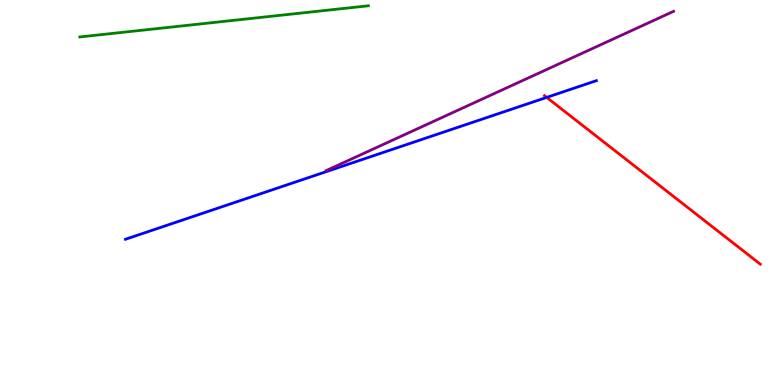[{'lines': ['blue', 'red'], 'intersections': [{'x': 7.05, 'y': 7.47}]}, {'lines': ['green', 'red'], 'intersections': []}, {'lines': ['purple', 'red'], 'intersections': []}, {'lines': ['blue', 'green'], 'intersections': []}, {'lines': ['blue', 'purple'], 'intersections': []}, {'lines': ['green', 'purple'], 'intersections': []}]